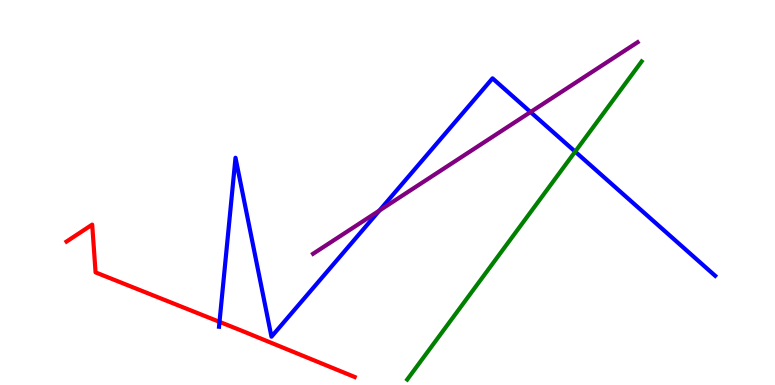[{'lines': ['blue', 'red'], 'intersections': [{'x': 2.83, 'y': 1.64}]}, {'lines': ['green', 'red'], 'intersections': []}, {'lines': ['purple', 'red'], 'intersections': []}, {'lines': ['blue', 'green'], 'intersections': [{'x': 7.42, 'y': 6.06}]}, {'lines': ['blue', 'purple'], 'intersections': [{'x': 4.9, 'y': 4.53}, {'x': 6.85, 'y': 7.09}]}, {'lines': ['green', 'purple'], 'intersections': []}]